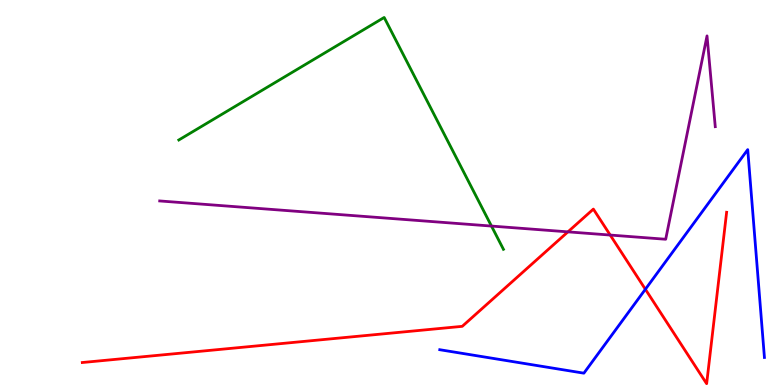[{'lines': ['blue', 'red'], 'intersections': [{'x': 8.33, 'y': 2.49}]}, {'lines': ['green', 'red'], 'intersections': []}, {'lines': ['purple', 'red'], 'intersections': [{'x': 7.33, 'y': 3.98}, {'x': 7.87, 'y': 3.89}]}, {'lines': ['blue', 'green'], 'intersections': []}, {'lines': ['blue', 'purple'], 'intersections': []}, {'lines': ['green', 'purple'], 'intersections': [{'x': 6.34, 'y': 4.13}]}]